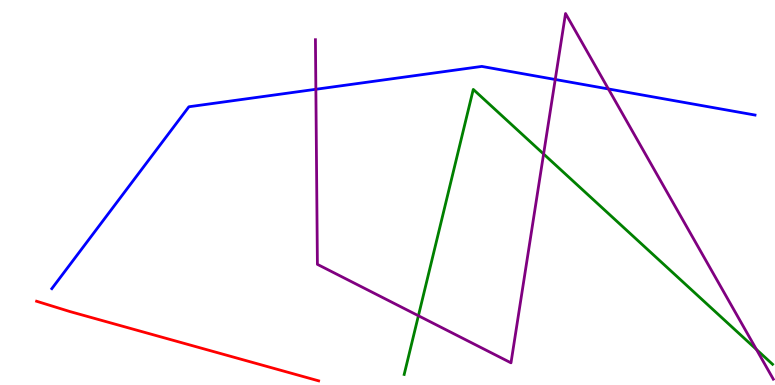[{'lines': ['blue', 'red'], 'intersections': []}, {'lines': ['green', 'red'], 'intersections': []}, {'lines': ['purple', 'red'], 'intersections': []}, {'lines': ['blue', 'green'], 'intersections': []}, {'lines': ['blue', 'purple'], 'intersections': [{'x': 4.08, 'y': 7.68}, {'x': 7.16, 'y': 7.94}, {'x': 7.85, 'y': 7.69}]}, {'lines': ['green', 'purple'], 'intersections': [{'x': 5.4, 'y': 1.8}, {'x': 7.01, 'y': 6.0}, {'x': 9.76, 'y': 0.923}]}]